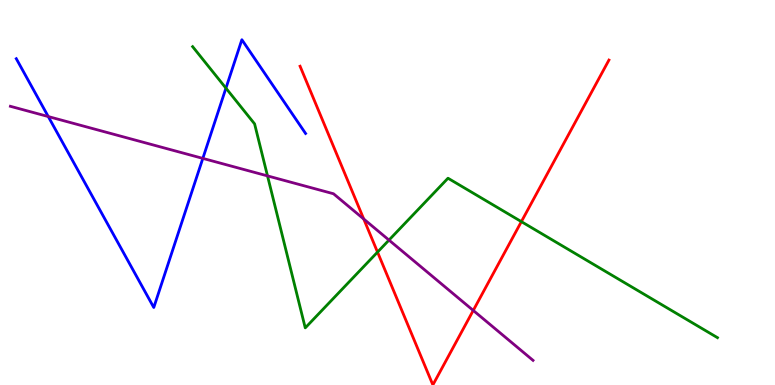[{'lines': ['blue', 'red'], 'intersections': []}, {'lines': ['green', 'red'], 'intersections': [{'x': 4.87, 'y': 3.45}, {'x': 6.73, 'y': 4.24}]}, {'lines': ['purple', 'red'], 'intersections': [{'x': 4.69, 'y': 4.31}, {'x': 6.11, 'y': 1.94}]}, {'lines': ['blue', 'green'], 'intersections': [{'x': 2.92, 'y': 7.71}]}, {'lines': ['blue', 'purple'], 'intersections': [{'x': 0.623, 'y': 6.97}, {'x': 2.62, 'y': 5.89}]}, {'lines': ['green', 'purple'], 'intersections': [{'x': 3.45, 'y': 5.43}, {'x': 5.02, 'y': 3.76}]}]